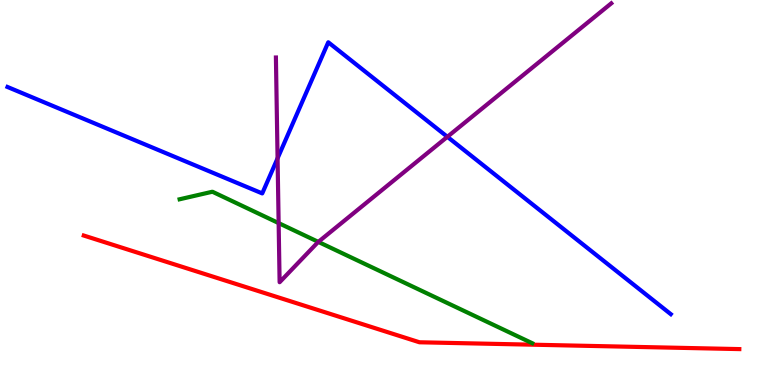[{'lines': ['blue', 'red'], 'intersections': []}, {'lines': ['green', 'red'], 'intersections': []}, {'lines': ['purple', 'red'], 'intersections': []}, {'lines': ['blue', 'green'], 'intersections': []}, {'lines': ['blue', 'purple'], 'intersections': [{'x': 3.58, 'y': 5.89}, {'x': 5.77, 'y': 6.45}]}, {'lines': ['green', 'purple'], 'intersections': [{'x': 3.6, 'y': 4.21}, {'x': 4.11, 'y': 3.72}]}]